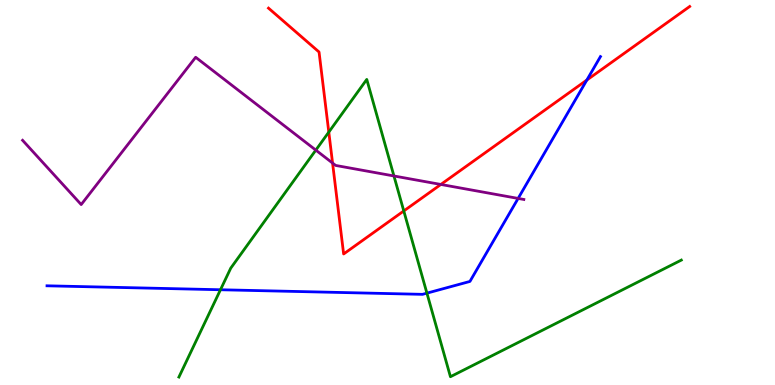[{'lines': ['blue', 'red'], 'intersections': [{'x': 7.57, 'y': 7.92}]}, {'lines': ['green', 'red'], 'intersections': [{'x': 4.24, 'y': 6.57}, {'x': 5.21, 'y': 4.52}]}, {'lines': ['purple', 'red'], 'intersections': [{'x': 4.29, 'y': 5.76}, {'x': 5.69, 'y': 5.21}]}, {'lines': ['blue', 'green'], 'intersections': [{'x': 2.84, 'y': 2.47}, {'x': 5.51, 'y': 2.39}]}, {'lines': ['blue', 'purple'], 'intersections': [{'x': 6.69, 'y': 4.85}]}, {'lines': ['green', 'purple'], 'intersections': [{'x': 4.08, 'y': 6.1}, {'x': 5.08, 'y': 5.43}]}]